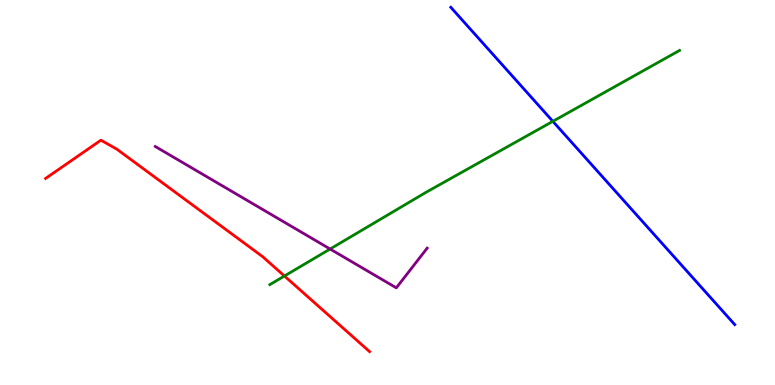[{'lines': ['blue', 'red'], 'intersections': []}, {'lines': ['green', 'red'], 'intersections': [{'x': 3.67, 'y': 2.83}]}, {'lines': ['purple', 'red'], 'intersections': []}, {'lines': ['blue', 'green'], 'intersections': [{'x': 7.13, 'y': 6.85}]}, {'lines': ['blue', 'purple'], 'intersections': []}, {'lines': ['green', 'purple'], 'intersections': [{'x': 4.26, 'y': 3.53}]}]